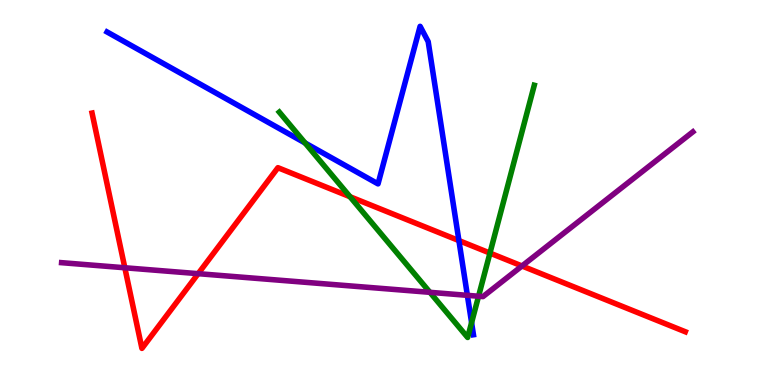[{'lines': ['blue', 'red'], 'intersections': [{'x': 5.92, 'y': 3.75}]}, {'lines': ['green', 'red'], 'intersections': [{'x': 4.52, 'y': 4.89}, {'x': 6.32, 'y': 3.43}]}, {'lines': ['purple', 'red'], 'intersections': [{'x': 1.61, 'y': 3.05}, {'x': 2.56, 'y': 2.89}, {'x': 6.74, 'y': 3.09}]}, {'lines': ['blue', 'green'], 'intersections': [{'x': 3.94, 'y': 6.29}, {'x': 6.09, 'y': 1.62}]}, {'lines': ['blue', 'purple'], 'intersections': [{'x': 6.03, 'y': 2.33}]}, {'lines': ['green', 'purple'], 'intersections': [{'x': 5.55, 'y': 2.41}, {'x': 6.17, 'y': 2.31}]}]